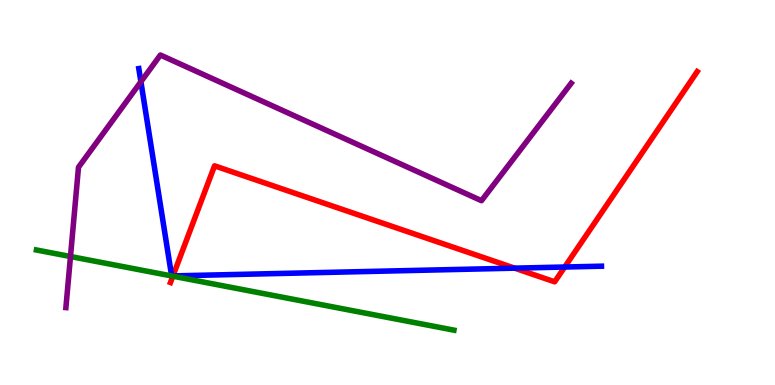[{'lines': ['blue', 'red'], 'intersections': [{'x': 2.23, 'y': 2.83}, {'x': 6.64, 'y': 3.03}, {'x': 7.29, 'y': 3.06}]}, {'lines': ['green', 'red'], 'intersections': [{'x': 2.23, 'y': 2.83}]}, {'lines': ['purple', 'red'], 'intersections': []}, {'lines': ['blue', 'green'], 'intersections': []}, {'lines': ['blue', 'purple'], 'intersections': [{'x': 1.82, 'y': 7.88}]}, {'lines': ['green', 'purple'], 'intersections': [{'x': 0.909, 'y': 3.34}]}]